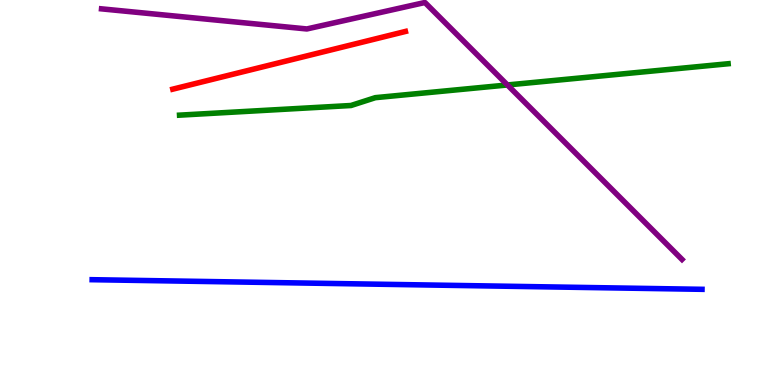[{'lines': ['blue', 'red'], 'intersections': []}, {'lines': ['green', 'red'], 'intersections': []}, {'lines': ['purple', 'red'], 'intersections': []}, {'lines': ['blue', 'green'], 'intersections': []}, {'lines': ['blue', 'purple'], 'intersections': []}, {'lines': ['green', 'purple'], 'intersections': [{'x': 6.55, 'y': 7.79}]}]